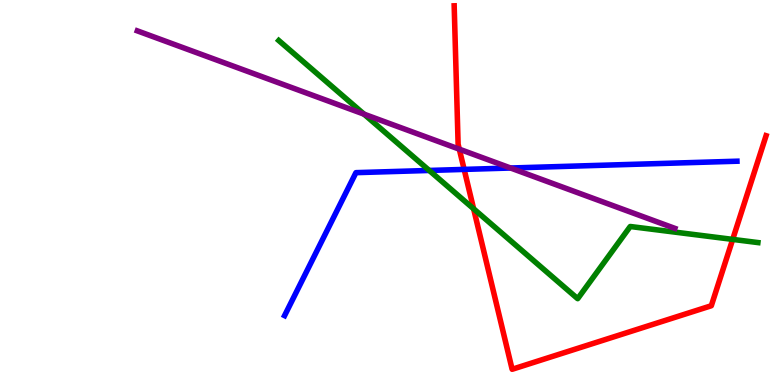[{'lines': ['blue', 'red'], 'intersections': [{'x': 5.99, 'y': 5.6}]}, {'lines': ['green', 'red'], 'intersections': [{'x': 6.11, 'y': 4.58}, {'x': 9.45, 'y': 3.78}]}, {'lines': ['purple', 'red'], 'intersections': [{'x': 5.93, 'y': 6.13}]}, {'lines': ['blue', 'green'], 'intersections': [{'x': 5.54, 'y': 5.57}]}, {'lines': ['blue', 'purple'], 'intersections': [{'x': 6.59, 'y': 5.64}]}, {'lines': ['green', 'purple'], 'intersections': [{'x': 4.7, 'y': 7.03}]}]